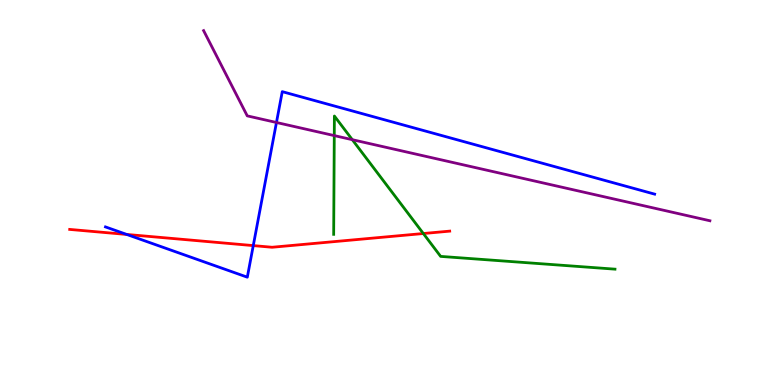[{'lines': ['blue', 'red'], 'intersections': [{'x': 1.64, 'y': 3.91}, {'x': 3.27, 'y': 3.62}]}, {'lines': ['green', 'red'], 'intersections': [{'x': 5.46, 'y': 3.93}]}, {'lines': ['purple', 'red'], 'intersections': []}, {'lines': ['blue', 'green'], 'intersections': []}, {'lines': ['blue', 'purple'], 'intersections': [{'x': 3.57, 'y': 6.82}]}, {'lines': ['green', 'purple'], 'intersections': [{'x': 4.31, 'y': 6.48}, {'x': 4.55, 'y': 6.37}]}]